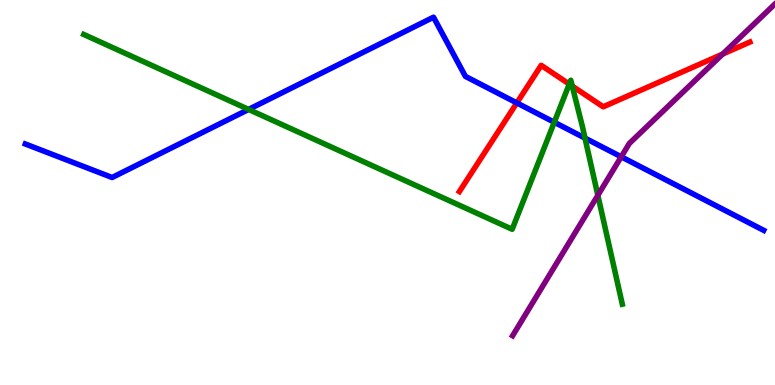[{'lines': ['blue', 'red'], 'intersections': [{'x': 6.67, 'y': 7.33}]}, {'lines': ['green', 'red'], 'intersections': [{'x': 7.35, 'y': 7.82}, {'x': 7.38, 'y': 7.76}]}, {'lines': ['purple', 'red'], 'intersections': [{'x': 9.32, 'y': 8.6}]}, {'lines': ['blue', 'green'], 'intersections': [{'x': 3.21, 'y': 7.16}, {'x': 7.15, 'y': 6.82}, {'x': 7.55, 'y': 6.41}]}, {'lines': ['blue', 'purple'], 'intersections': [{'x': 8.02, 'y': 5.93}]}, {'lines': ['green', 'purple'], 'intersections': [{'x': 7.71, 'y': 4.93}]}]